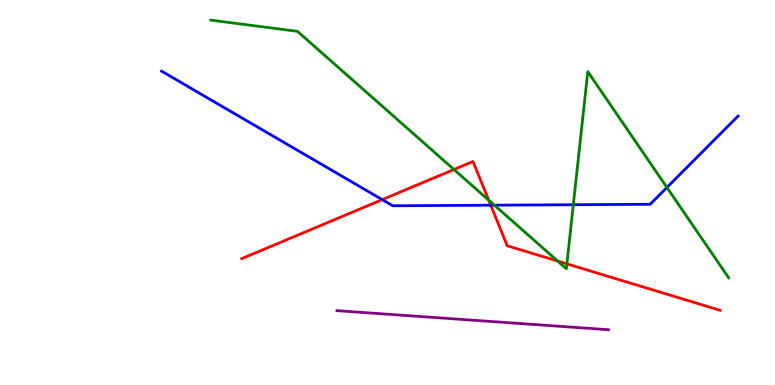[{'lines': ['blue', 'red'], 'intersections': [{'x': 4.93, 'y': 4.81}, {'x': 6.33, 'y': 4.67}]}, {'lines': ['green', 'red'], 'intersections': [{'x': 5.86, 'y': 5.6}, {'x': 6.31, 'y': 4.8}, {'x': 7.2, 'y': 3.22}, {'x': 7.31, 'y': 3.15}]}, {'lines': ['purple', 'red'], 'intersections': []}, {'lines': ['blue', 'green'], 'intersections': [{'x': 6.38, 'y': 4.67}, {'x': 7.4, 'y': 4.68}, {'x': 8.61, 'y': 5.13}]}, {'lines': ['blue', 'purple'], 'intersections': []}, {'lines': ['green', 'purple'], 'intersections': []}]